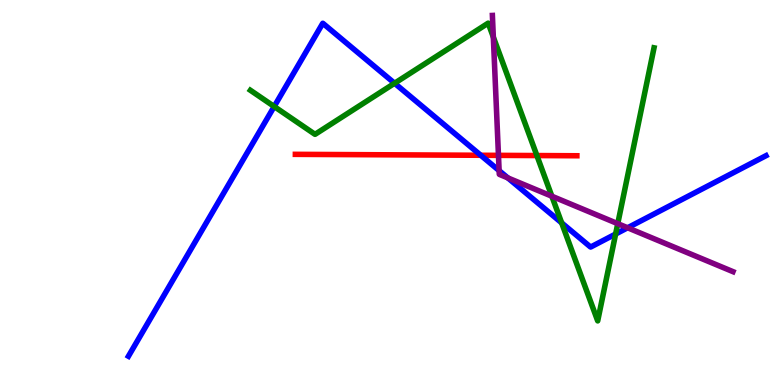[{'lines': ['blue', 'red'], 'intersections': [{'x': 6.2, 'y': 5.97}]}, {'lines': ['green', 'red'], 'intersections': [{'x': 6.93, 'y': 5.96}]}, {'lines': ['purple', 'red'], 'intersections': [{'x': 6.43, 'y': 5.96}]}, {'lines': ['blue', 'green'], 'intersections': [{'x': 3.54, 'y': 7.23}, {'x': 5.09, 'y': 7.84}, {'x': 7.25, 'y': 4.21}, {'x': 7.94, 'y': 3.92}]}, {'lines': ['blue', 'purple'], 'intersections': [{'x': 6.44, 'y': 5.57}, {'x': 6.55, 'y': 5.38}, {'x': 8.1, 'y': 4.08}]}, {'lines': ['green', 'purple'], 'intersections': [{'x': 6.37, 'y': 9.04}, {'x': 7.12, 'y': 4.9}, {'x': 7.97, 'y': 4.19}]}]